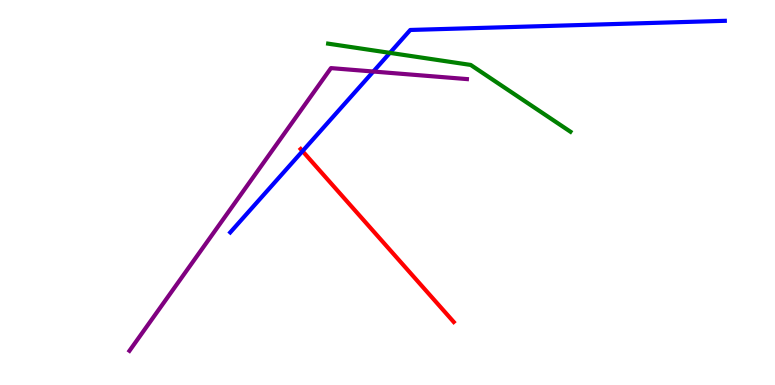[{'lines': ['blue', 'red'], 'intersections': [{'x': 3.9, 'y': 6.07}]}, {'lines': ['green', 'red'], 'intersections': []}, {'lines': ['purple', 'red'], 'intersections': []}, {'lines': ['blue', 'green'], 'intersections': [{'x': 5.03, 'y': 8.63}]}, {'lines': ['blue', 'purple'], 'intersections': [{'x': 4.82, 'y': 8.14}]}, {'lines': ['green', 'purple'], 'intersections': []}]